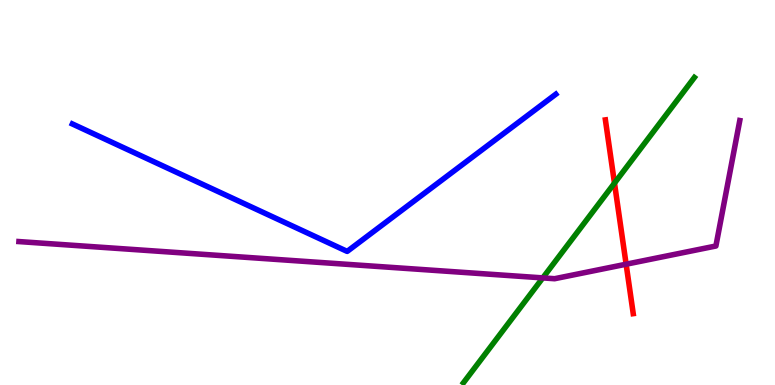[{'lines': ['blue', 'red'], 'intersections': []}, {'lines': ['green', 'red'], 'intersections': [{'x': 7.93, 'y': 5.24}]}, {'lines': ['purple', 'red'], 'intersections': [{'x': 8.08, 'y': 3.14}]}, {'lines': ['blue', 'green'], 'intersections': []}, {'lines': ['blue', 'purple'], 'intersections': []}, {'lines': ['green', 'purple'], 'intersections': [{'x': 7.0, 'y': 2.78}]}]